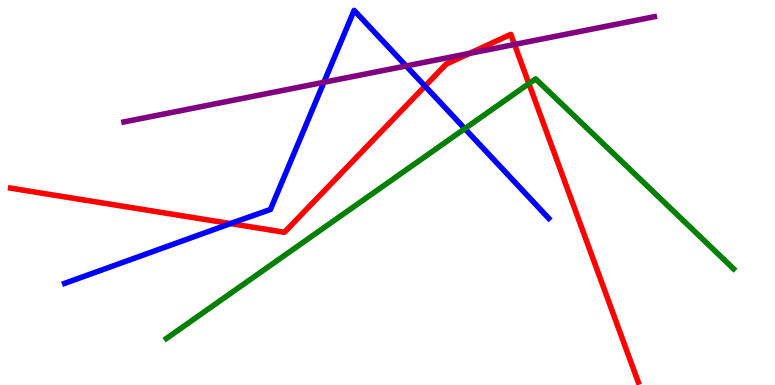[{'lines': ['blue', 'red'], 'intersections': [{'x': 2.97, 'y': 4.19}, {'x': 5.48, 'y': 7.76}]}, {'lines': ['green', 'red'], 'intersections': [{'x': 6.82, 'y': 7.83}]}, {'lines': ['purple', 'red'], 'intersections': [{'x': 6.06, 'y': 8.61}, {'x': 6.64, 'y': 8.85}]}, {'lines': ['blue', 'green'], 'intersections': [{'x': 6.0, 'y': 6.66}]}, {'lines': ['blue', 'purple'], 'intersections': [{'x': 4.18, 'y': 7.86}, {'x': 5.24, 'y': 8.29}]}, {'lines': ['green', 'purple'], 'intersections': []}]